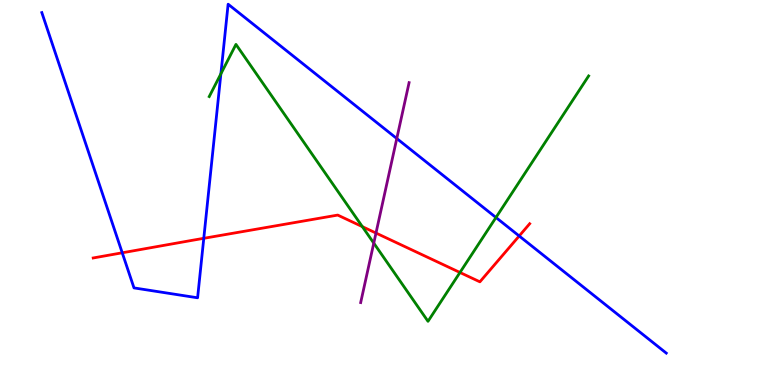[{'lines': ['blue', 'red'], 'intersections': [{'x': 1.58, 'y': 3.43}, {'x': 2.63, 'y': 3.81}, {'x': 6.7, 'y': 3.87}]}, {'lines': ['green', 'red'], 'intersections': [{'x': 4.68, 'y': 4.11}, {'x': 5.94, 'y': 2.92}]}, {'lines': ['purple', 'red'], 'intersections': [{'x': 4.85, 'y': 3.95}]}, {'lines': ['blue', 'green'], 'intersections': [{'x': 2.85, 'y': 8.08}, {'x': 6.4, 'y': 4.35}]}, {'lines': ['blue', 'purple'], 'intersections': [{'x': 5.12, 'y': 6.4}]}, {'lines': ['green', 'purple'], 'intersections': [{'x': 4.82, 'y': 3.69}]}]